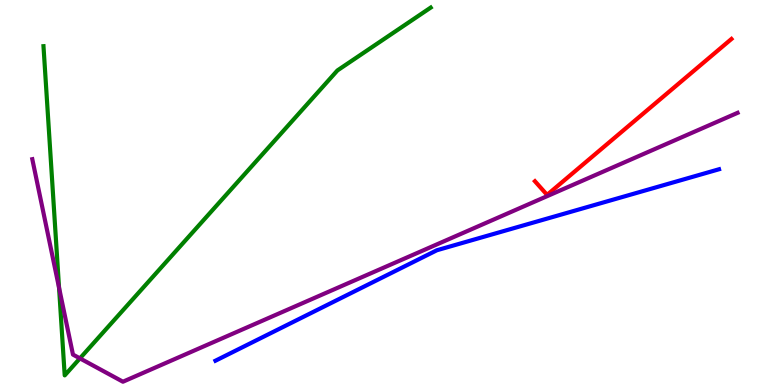[{'lines': ['blue', 'red'], 'intersections': []}, {'lines': ['green', 'red'], 'intersections': []}, {'lines': ['purple', 'red'], 'intersections': []}, {'lines': ['blue', 'green'], 'intersections': []}, {'lines': ['blue', 'purple'], 'intersections': []}, {'lines': ['green', 'purple'], 'intersections': [{'x': 0.762, 'y': 2.53}, {'x': 1.03, 'y': 0.692}]}]